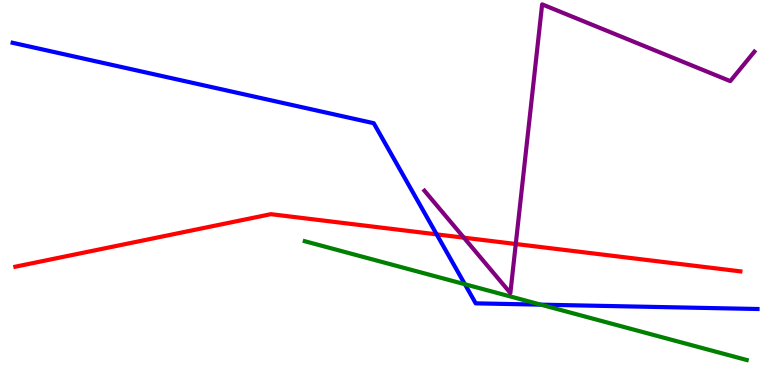[{'lines': ['blue', 'red'], 'intersections': [{'x': 5.63, 'y': 3.91}]}, {'lines': ['green', 'red'], 'intersections': []}, {'lines': ['purple', 'red'], 'intersections': [{'x': 5.99, 'y': 3.83}, {'x': 6.66, 'y': 3.66}]}, {'lines': ['blue', 'green'], 'intersections': [{'x': 6.0, 'y': 2.62}, {'x': 6.98, 'y': 2.09}]}, {'lines': ['blue', 'purple'], 'intersections': []}, {'lines': ['green', 'purple'], 'intersections': []}]